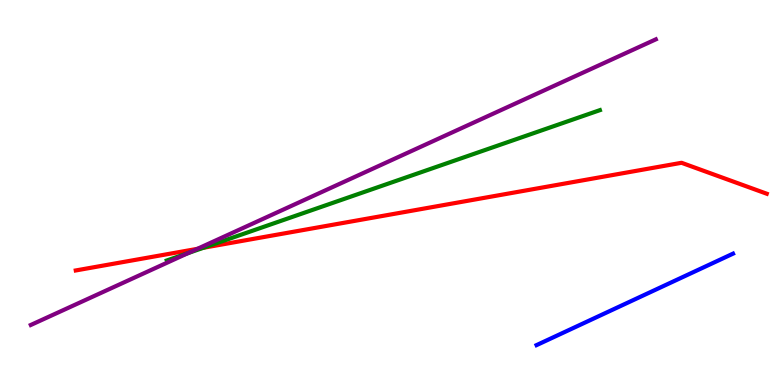[{'lines': ['blue', 'red'], 'intersections': []}, {'lines': ['green', 'red'], 'intersections': [{'x': 2.63, 'y': 3.56}]}, {'lines': ['purple', 'red'], 'intersections': [{'x': 2.55, 'y': 3.54}]}, {'lines': ['blue', 'green'], 'intersections': []}, {'lines': ['blue', 'purple'], 'intersections': []}, {'lines': ['green', 'purple'], 'intersections': [{'x': 2.43, 'y': 3.43}]}]